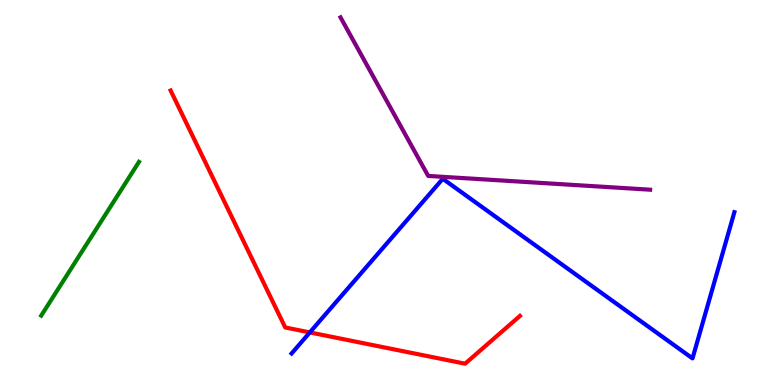[{'lines': ['blue', 'red'], 'intersections': [{'x': 4.0, 'y': 1.37}]}, {'lines': ['green', 'red'], 'intersections': []}, {'lines': ['purple', 'red'], 'intersections': []}, {'lines': ['blue', 'green'], 'intersections': []}, {'lines': ['blue', 'purple'], 'intersections': []}, {'lines': ['green', 'purple'], 'intersections': []}]